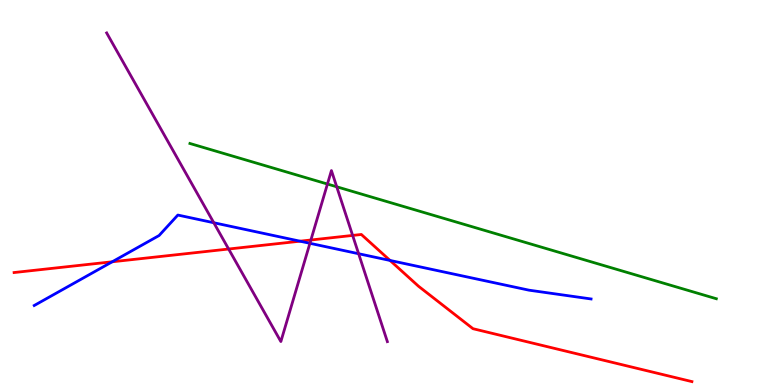[{'lines': ['blue', 'red'], 'intersections': [{'x': 1.45, 'y': 3.2}, {'x': 3.87, 'y': 3.74}, {'x': 5.03, 'y': 3.24}]}, {'lines': ['green', 'red'], 'intersections': []}, {'lines': ['purple', 'red'], 'intersections': [{'x': 2.95, 'y': 3.53}, {'x': 4.01, 'y': 3.77}, {'x': 4.55, 'y': 3.89}]}, {'lines': ['blue', 'green'], 'intersections': []}, {'lines': ['blue', 'purple'], 'intersections': [{'x': 2.76, 'y': 4.21}, {'x': 4.0, 'y': 3.68}, {'x': 4.63, 'y': 3.41}]}, {'lines': ['green', 'purple'], 'intersections': [{'x': 4.23, 'y': 5.22}, {'x': 4.34, 'y': 5.15}]}]